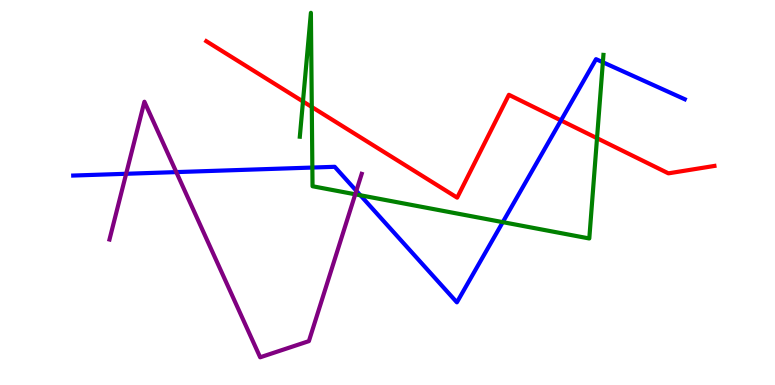[{'lines': ['blue', 'red'], 'intersections': [{'x': 7.24, 'y': 6.87}]}, {'lines': ['green', 'red'], 'intersections': [{'x': 3.91, 'y': 7.36}, {'x': 4.02, 'y': 7.22}, {'x': 7.7, 'y': 6.41}]}, {'lines': ['purple', 'red'], 'intersections': []}, {'lines': ['blue', 'green'], 'intersections': [{'x': 4.03, 'y': 5.65}, {'x': 4.65, 'y': 4.93}, {'x': 6.49, 'y': 4.23}, {'x': 7.78, 'y': 8.38}]}, {'lines': ['blue', 'purple'], 'intersections': [{'x': 1.63, 'y': 5.49}, {'x': 2.27, 'y': 5.53}, {'x': 4.6, 'y': 5.04}]}, {'lines': ['green', 'purple'], 'intersections': [{'x': 4.58, 'y': 4.95}]}]